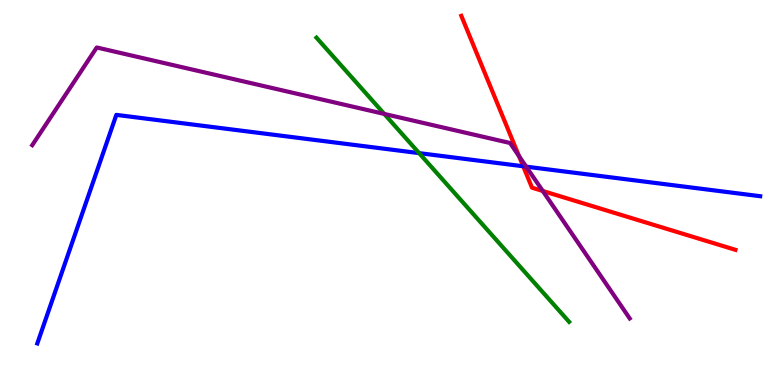[{'lines': ['blue', 'red'], 'intersections': [{'x': 6.75, 'y': 5.68}]}, {'lines': ['green', 'red'], 'intersections': []}, {'lines': ['purple', 'red'], 'intersections': [{'x': 6.7, 'y': 5.94}, {'x': 7.0, 'y': 5.04}]}, {'lines': ['blue', 'green'], 'intersections': [{'x': 5.41, 'y': 6.02}]}, {'lines': ['blue', 'purple'], 'intersections': [{'x': 6.79, 'y': 5.67}]}, {'lines': ['green', 'purple'], 'intersections': [{'x': 4.96, 'y': 7.04}]}]